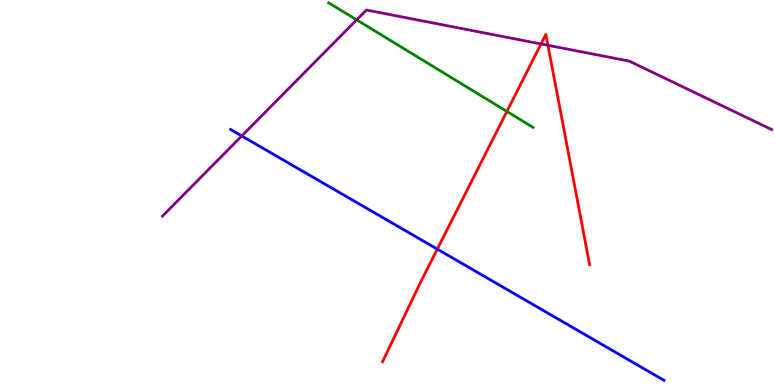[{'lines': ['blue', 'red'], 'intersections': [{'x': 5.64, 'y': 3.53}]}, {'lines': ['green', 'red'], 'intersections': [{'x': 6.54, 'y': 7.11}]}, {'lines': ['purple', 'red'], 'intersections': [{'x': 6.98, 'y': 8.86}, {'x': 7.07, 'y': 8.82}]}, {'lines': ['blue', 'green'], 'intersections': []}, {'lines': ['blue', 'purple'], 'intersections': [{'x': 3.12, 'y': 6.47}]}, {'lines': ['green', 'purple'], 'intersections': [{'x': 4.6, 'y': 9.48}]}]